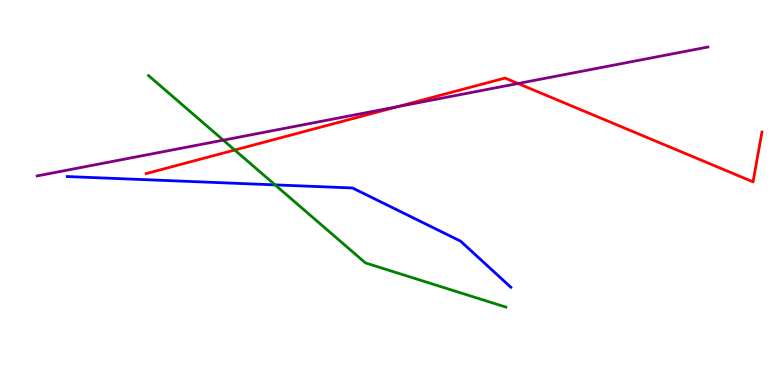[{'lines': ['blue', 'red'], 'intersections': []}, {'lines': ['green', 'red'], 'intersections': [{'x': 3.03, 'y': 6.1}]}, {'lines': ['purple', 'red'], 'intersections': [{'x': 5.13, 'y': 7.23}, {'x': 6.68, 'y': 7.83}]}, {'lines': ['blue', 'green'], 'intersections': [{'x': 3.55, 'y': 5.2}]}, {'lines': ['blue', 'purple'], 'intersections': []}, {'lines': ['green', 'purple'], 'intersections': [{'x': 2.88, 'y': 6.36}]}]